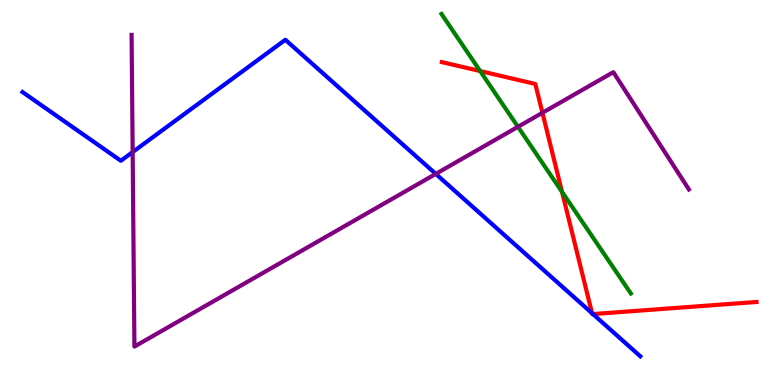[{'lines': ['blue', 'red'], 'intersections': [{'x': 7.64, 'y': 1.86}, {'x': 7.65, 'y': 1.84}]}, {'lines': ['green', 'red'], 'intersections': [{'x': 6.2, 'y': 8.15}, {'x': 7.25, 'y': 5.02}]}, {'lines': ['purple', 'red'], 'intersections': [{'x': 7.0, 'y': 7.07}]}, {'lines': ['blue', 'green'], 'intersections': []}, {'lines': ['blue', 'purple'], 'intersections': [{'x': 1.71, 'y': 6.05}, {'x': 5.62, 'y': 5.48}]}, {'lines': ['green', 'purple'], 'intersections': [{'x': 6.68, 'y': 6.71}]}]